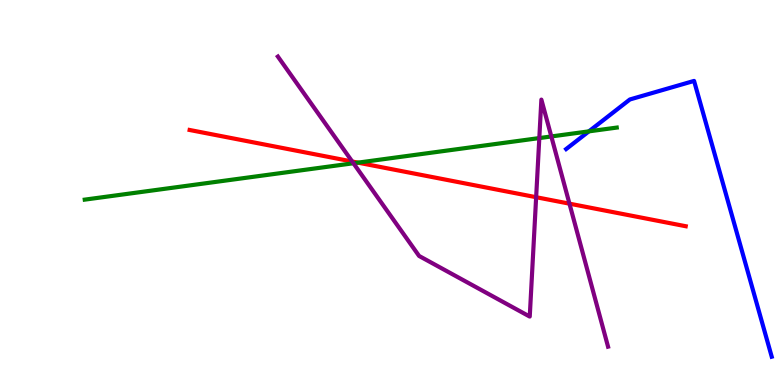[{'lines': ['blue', 'red'], 'intersections': []}, {'lines': ['green', 'red'], 'intersections': [{'x': 4.62, 'y': 5.78}]}, {'lines': ['purple', 'red'], 'intersections': [{'x': 4.54, 'y': 5.8}, {'x': 6.92, 'y': 4.88}, {'x': 7.35, 'y': 4.71}]}, {'lines': ['blue', 'green'], 'intersections': [{'x': 7.6, 'y': 6.59}]}, {'lines': ['blue', 'purple'], 'intersections': []}, {'lines': ['green', 'purple'], 'intersections': [{'x': 4.56, 'y': 5.76}, {'x': 6.96, 'y': 6.41}, {'x': 7.11, 'y': 6.46}]}]